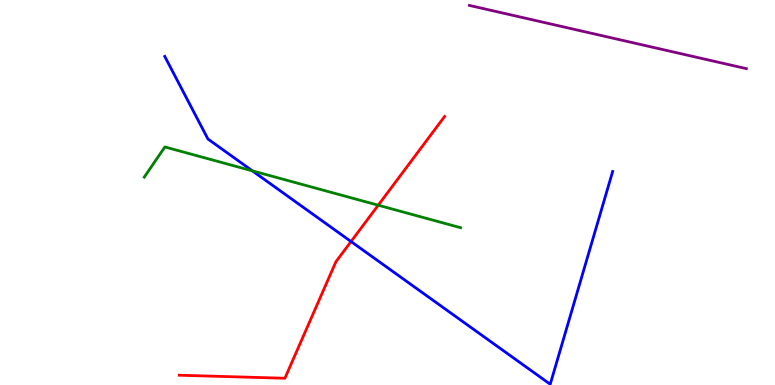[{'lines': ['blue', 'red'], 'intersections': [{'x': 4.53, 'y': 3.73}]}, {'lines': ['green', 'red'], 'intersections': [{'x': 4.88, 'y': 4.67}]}, {'lines': ['purple', 'red'], 'intersections': []}, {'lines': ['blue', 'green'], 'intersections': [{'x': 3.26, 'y': 5.56}]}, {'lines': ['blue', 'purple'], 'intersections': []}, {'lines': ['green', 'purple'], 'intersections': []}]